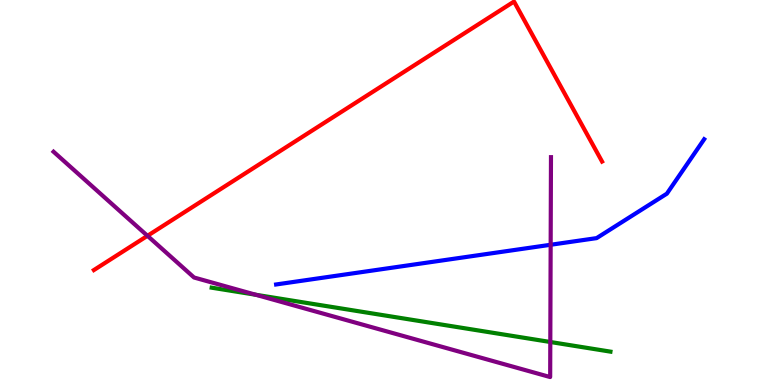[{'lines': ['blue', 'red'], 'intersections': []}, {'lines': ['green', 'red'], 'intersections': []}, {'lines': ['purple', 'red'], 'intersections': [{'x': 1.9, 'y': 3.88}]}, {'lines': ['blue', 'green'], 'intersections': []}, {'lines': ['blue', 'purple'], 'intersections': [{'x': 7.11, 'y': 3.64}]}, {'lines': ['green', 'purple'], 'intersections': [{'x': 3.3, 'y': 2.34}, {'x': 7.1, 'y': 1.12}]}]